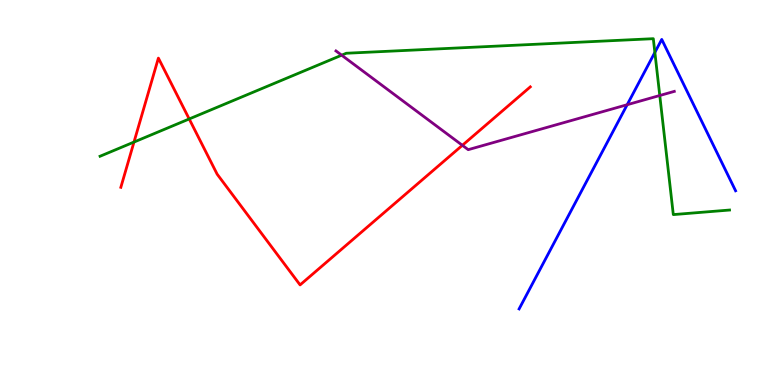[{'lines': ['blue', 'red'], 'intersections': []}, {'lines': ['green', 'red'], 'intersections': [{'x': 1.73, 'y': 6.31}, {'x': 2.44, 'y': 6.91}]}, {'lines': ['purple', 'red'], 'intersections': [{'x': 5.97, 'y': 6.23}]}, {'lines': ['blue', 'green'], 'intersections': [{'x': 8.45, 'y': 8.64}]}, {'lines': ['blue', 'purple'], 'intersections': [{'x': 8.09, 'y': 7.28}]}, {'lines': ['green', 'purple'], 'intersections': [{'x': 4.41, 'y': 8.57}, {'x': 8.51, 'y': 7.52}]}]